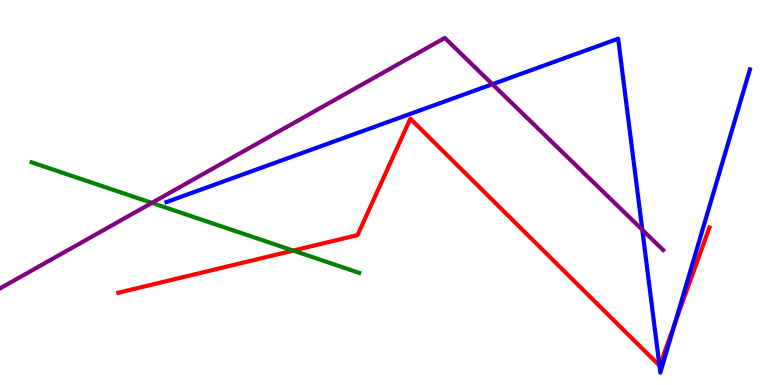[{'lines': ['blue', 'red'], 'intersections': [{'x': 8.51, 'y': 0.505}, {'x': 8.71, 'y': 1.59}]}, {'lines': ['green', 'red'], 'intersections': [{'x': 3.78, 'y': 3.49}]}, {'lines': ['purple', 'red'], 'intersections': []}, {'lines': ['blue', 'green'], 'intersections': []}, {'lines': ['blue', 'purple'], 'intersections': [{'x': 6.35, 'y': 7.81}, {'x': 8.29, 'y': 4.03}]}, {'lines': ['green', 'purple'], 'intersections': [{'x': 1.96, 'y': 4.73}]}]